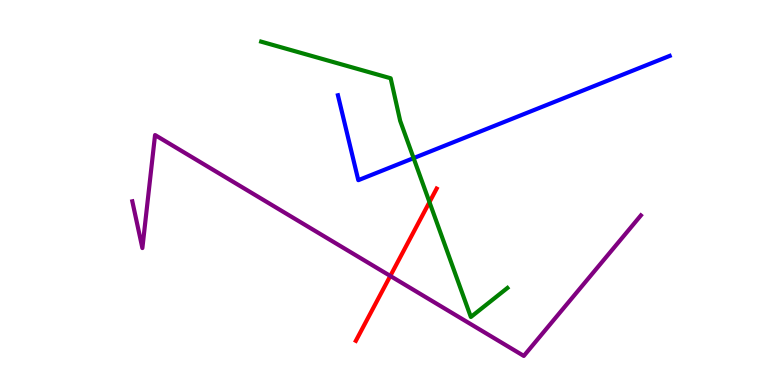[{'lines': ['blue', 'red'], 'intersections': []}, {'lines': ['green', 'red'], 'intersections': [{'x': 5.54, 'y': 4.75}]}, {'lines': ['purple', 'red'], 'intersections': [{'x': 5.04, 'y': 2.83}]}, {'lines': ['blue', 'green'], 'intersections': [{'x': 5.34, 'y': 5.89}]}, {'lines': ['blue', 'purple'], 'intersections': []}, {'lines': ['green', 'purple'], 'intersections': []}]